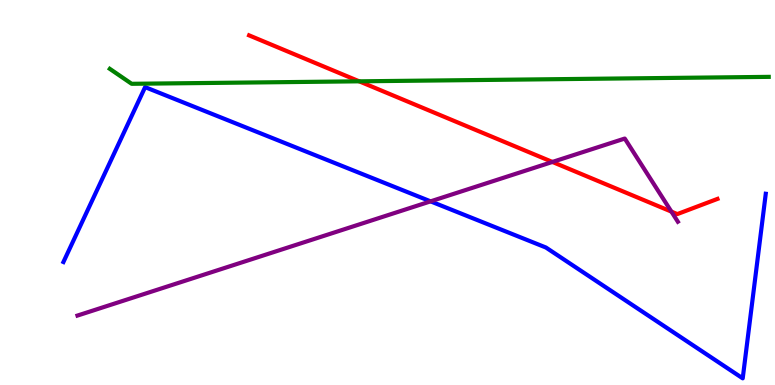[{'lines': ['blue', 'red'], 'intersections': []}, {'lines': ['green', 'red'], 'intersections': [{'x': 4.64, 'y': 7.89}]}, {'lines': ['purple', 'red'], 'intersections': [{'x': 7.13, 'y': 5.79}, {'x': 8.66, 'y': 4.5}]}, {'lines': ['blue', 'green'], 'intersections': []}, {'lines': ['blue', 'purple'], 'intersections': [{'x': 5.56, 'y': 4.77}]}, {'lines': ['green', 'purple'], 'intersections': []}]